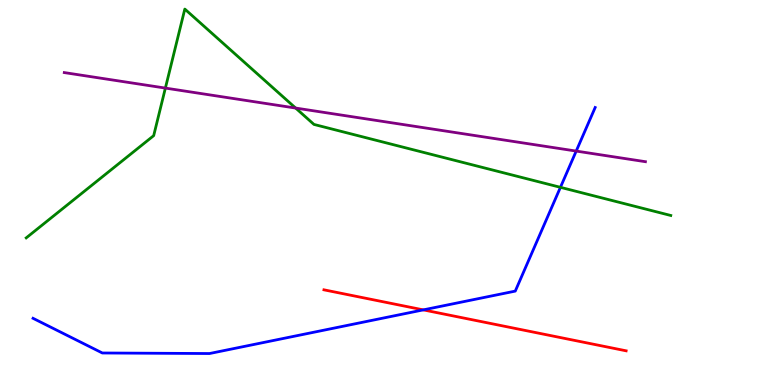[{'lines': ['blue', 'red'], 'intersections': [{'x': 5.46, 'y': 1.95}]}, {'lines': ['green', 'red'], 'intersections': []}, {'lines': ['purple', 'red'], 'intersections': []}, {'lines': ['blue', 'green'], 'intersections': [{'x': 7.23, 'y': 5.13}]}, {'lines': ['blue', 'purple'], 'intersections': [{'x': 7.43, 'y': 6.08}]}, {'lines': ['green', 'purple'], 'intersections': [{'x': 2.13, 'y': 7.71}, {'x': 3.81, 'y': 7.19}]}]